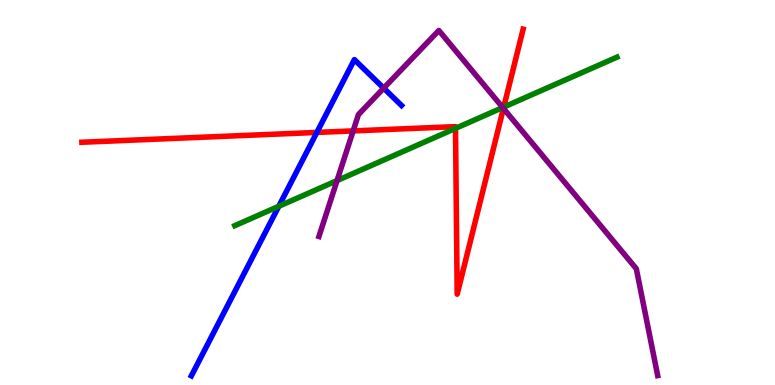[{'lines': ['blue', 'red'], 'intersections': [{'x': 4.09, 'y': 6.56}]}, {'lines': ['green', 'red'], 'intersections': [{'x': 5.88, 'y': 6.67}, {'x': 6.5, 'y': 7.22}]}, {'lines': ['purple', 'red'], 'intersections': [{'x': 4.56, 'y': 6.6}, {'x': 6.5, 'y': 7.18}]}, {'lines': ['blue', 'green'], 'intersections': [{'x': 3.6, 'y': 4.64}]}, {'lines': ['blue', 'purple'], 'intersections': [{'x': 4.95, 'y': 7.71}]}, {'lines': ['green', 'purple'], 'intersections': [{'x': 4.35, 'y': 5.31}, {'x': 6.49, 'y': 7.21}]}]